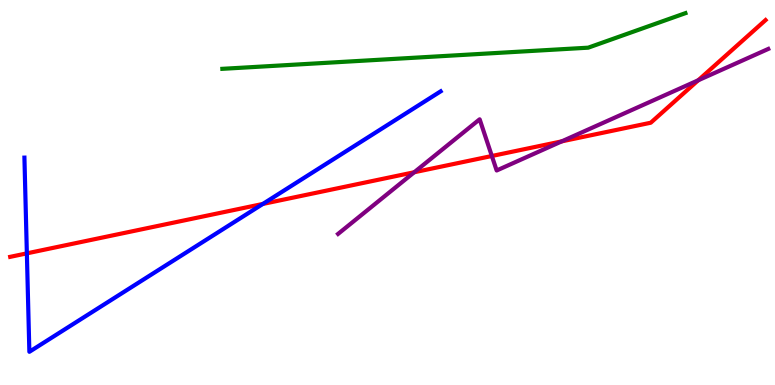[{'lines': ['blue', 'red'], 'intersections': [{'x': 0.347, 'y': 3.42}, {'x': 3.39, 'y': 4.7}]}, {'lines': ['green', 'red'], 'intersections': []}, {'lines': ['purple', 'red'], 'intersections': [{'x': 5.35, 'y': 5.53}, {'x': 6.35, 'y': 5.95}, {'x': 7.25, 'y': 6.33}, {'x': 9.01, 'y': 7.91}]}, {'lines': ['blue', 'green'], 'intersections': []}, {'lines': ['blue', 'purple'], 'intersections': []}, {'lines': ['green', 'purple'], 'intersections': []}]